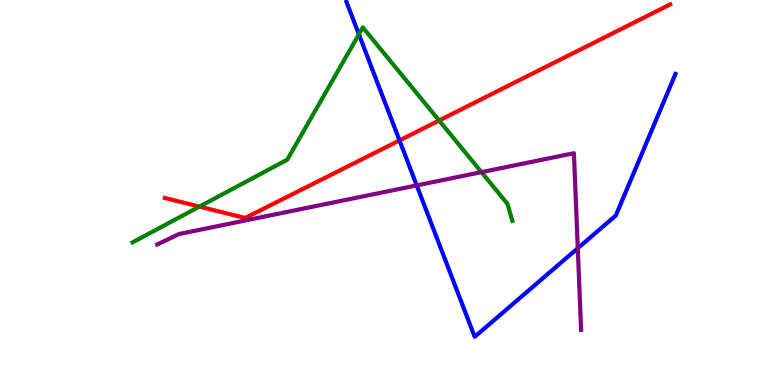[{'lines': ['blue', 'red'], 'intersections': [{'x': 5.15, 'y': 6.35}]}, {'lines': ['green', 'red'], 'intersections': [{'x': 2.57, 'y': 4.63}, {'x': 5.67, 'y': 6.87}]}, {'lines': ['purple', 'red'], 'intersections': []}, {'lines': ['blue', 'green'], 'intersections': [{'x': 4.63, 'y': 9.11}]}, {'lines': ['blue', 'purple'], 'intersections': [{'x': 5.38, 'y': 5.18}, {'x': 7.46, 'y': 3.55}]}, {'lines': ['green', 'purple'], 'intersections': [{'x': 6.21, 'y': 5.53}]}]